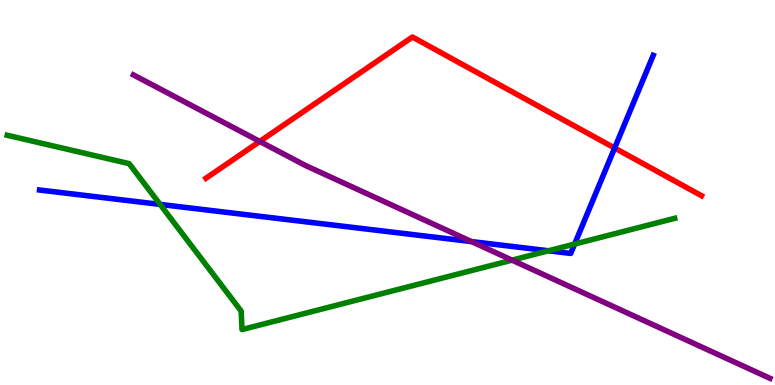[{'lines': ['blue', 'red'], 'intersections': [{'x': 7.93, 'y': 6.16}]}, {'lines': ['green', 'red'], 'intersections': []}, {'lines': ['purple', 'red'], 'intersections': [{'x': 3.35, 'y': 6.33}]}, {'lines': ['blue', 'green'], 'intersections': [{'x': 2.07, 'y': 4.69}, {'x': 7.08, 'y': 3.49}, {'x': 7.41, 'y': 3.66}]}, {'lines': ['blue', 'purple'], 'intersections': [{'x': 6.08, 'y': 3.73}]}, {'lines': ['green', 'purple'], 'intersections': [{'x': 6.61, 'y': 3.24}]}]